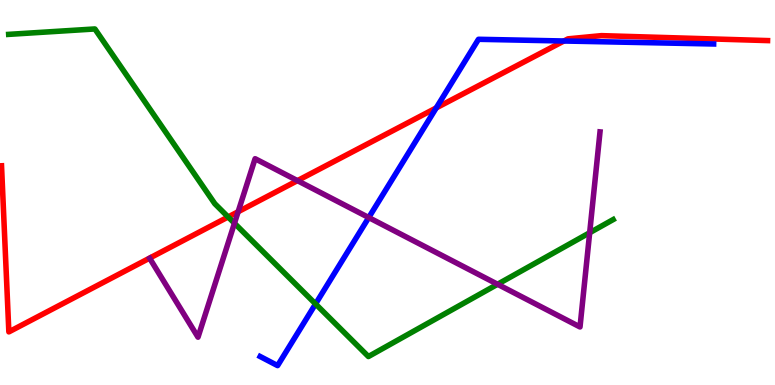[{'lines': ['blue', 'red'], 'intersections': [{'x': 5.63, 'y': 7.2}, {'x': 7.28, 'y': 8.94}]}, {'lines': ['green', 'red'], 'intersections': [{'x': 2.94, 'y': 4.36}]}, {'lines': ['purple', 'red'], 'intersections': [{'x': 3.07, 'y': 4.5}, {'x': 3.84, 'y': 5.31}]}, {'lines': ['blue', 'green'], 'intersections': [{'x': 4.07, 'y': 2.11}]}, {'lines': ['blue', 'purple'], 'intersections': [{'x': 4.76, 'y': 4.35}]}, {'lines': ['green', 'purple'], 'intersections': [{'x': 3.03, 'y': 4.2}, {'x': 6.42, 'y': 2.62}, {'x': 7.61, 'y': 3.96}]}]